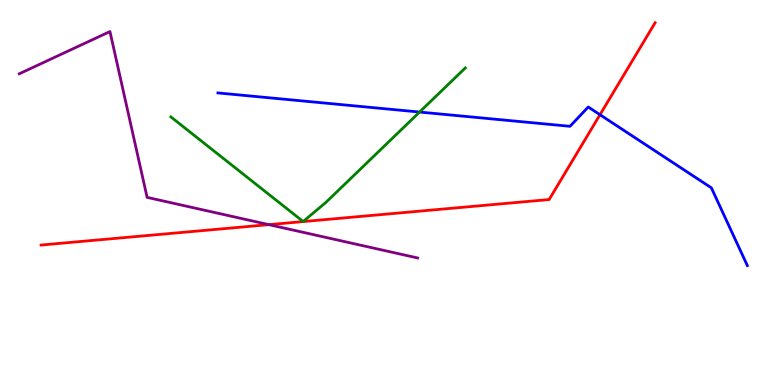[{'lines': ['blue', 'red'], 'intersections': [{'x': 7.74, 'y': 7.02}]}, {'lines': ['green', 'red'], 'intersections': []}, {'lines': ['purple', 'red'], 'intersections': [{'x': 3.47, 'y': 4.17}]}, {'lines': ['blue', 'green'], 'intersections': [{'x': 5.41, 'y': 7.09}]}, {'lines': ['blue', 'purple'], 'intersections': []}, {'lines': ['green', 'purple'], 'intersections': []}]